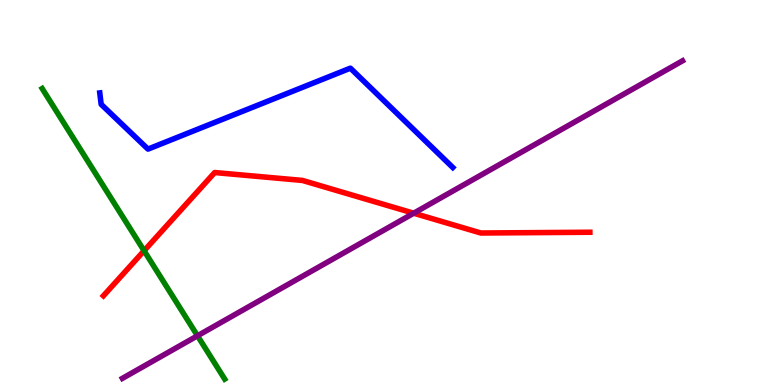[{'lines': ['blue', 'red'], 'intersections': []}, {'lines': ['green', 'red'], 'intersections': [{'x': 1.86, 'y': 3.49}]}, {'lines': ['purple', 'red'], 'intersections': [{'x': 5.34, 'y': 4.46}]}, {'lines': ['blue', 'green'], 'intersections': []}, {'lines': ['blue', 'purple'], 'intersections': []}, {'lines': ['green', 'purple'], 'intersections': [{'x': 2.55, 'y': 1.28}]}]